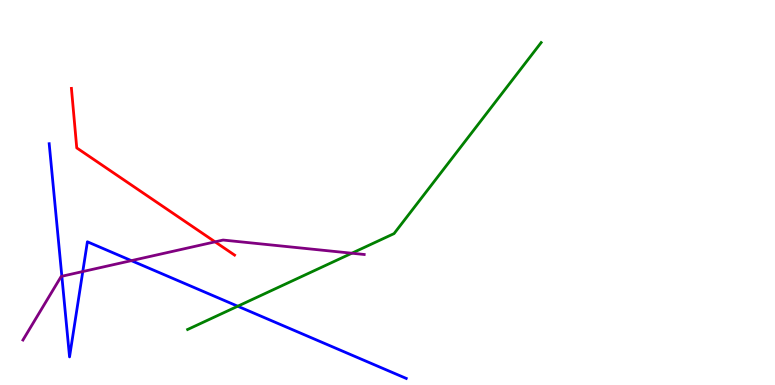[{'lines': ['blue', 'red'], 'intersections': []}, {'lines': ['green', 'red'], 'intersections': []}, {'lines': ['purple', 'red'], 'intersections': [{'x': 2.78, 'y': 3.72}]}, {'lines': ['blue', 'green'], 'intersections': [{'x': 3.07, 'y': 2.05}]}, {'lines': ['blue', 'purple'], 'intersections': [{'x': 0.798, 'y': 2.82}, {'x': 1.07, 'y': 2.95}, {'x': 1.7, 'y': 3.23}]}, {'lines': ['green', 'purple'], 'intersections': [{'x': 4.54, 'y': 3.42}]}]